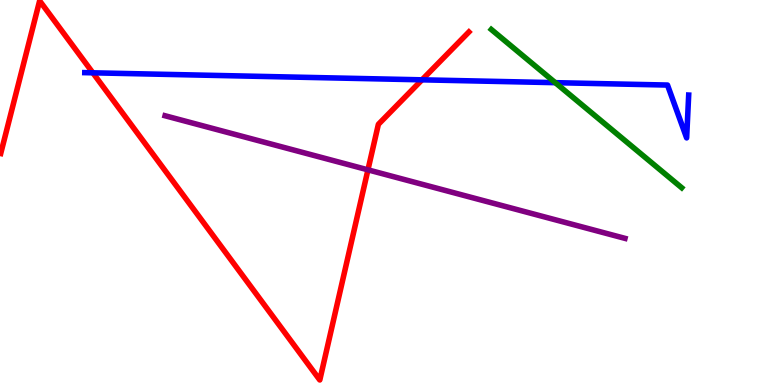[{'lines': ['blue', 'red'], 'intersections': [{'x': 1.2, 'y': 8.11}, {'x': 5.45, 'y': 7.93}]}, {'lines': ['green', 'red'], 'intersections': []}, {'lines': ['purple', 'red'], 'intersections': [{'x': 4.75, 'y': 5.59}]}, {'lines': ['blue', 'green'], 'intersections': [{'x': 7.17, 'y': 7.85}]}, {'lines': ['blue', 'purple'], 'intersections': []}, {'lines': ['green', 'purple'], 'intersections': []}]